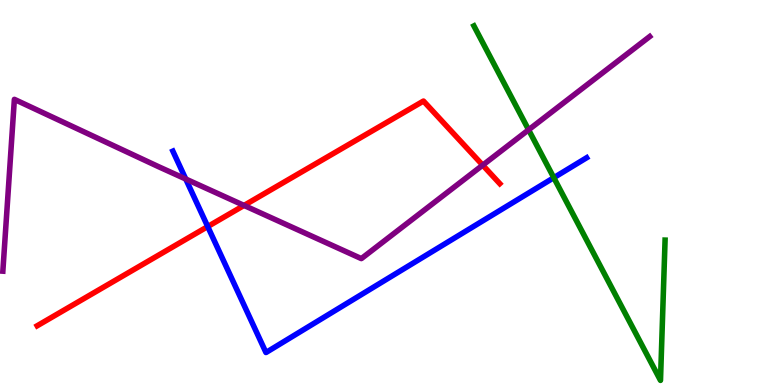[{'lines': ['blue', 'red'], 'intersections': [{'x': 2.68, 'y': 4.12}]}, {'lines': ['green', 'red'], 'intersections': []}, {'lines': ['purple', 'red'], 'intersections': [{'x': 3.15, 'y': 4.66}, {'x': 6.23, 'y': 5.71}]}, {'lines': ['blue', 'green'], 'intersections': [{'x': 7.15, 'y': 5.38}]}, {'lines': ['blue', 'purple'], 'intersections': [{'x': 2.4, 'y': 5.35}]}, {'lines': ['green', 'purple'], 'intersections': [{'x': 6.82, 'y': 6.63}]}]